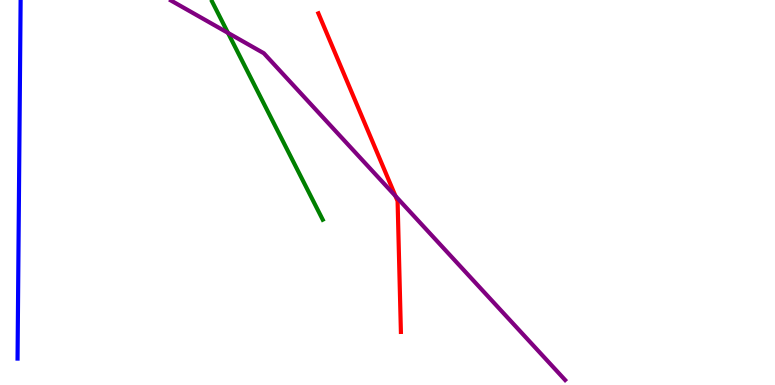[{'lines': ['blue', 'red'], 'intersections': []}, {'lines': ['green', 'red'], 'intersections': []}, {'lines': ['purple', 'red'], 'intersections': [{'x': 5.1, 'y': 4.91}]}, {'lines': ['blue', 'green'], 'intersections': []}, {'lines': ['blue', 'purple'], 'intersections': []}, {'lines': ['green', 'purple'], 'intersections': [{'x': 2.94, 'y': 9.15}]}]